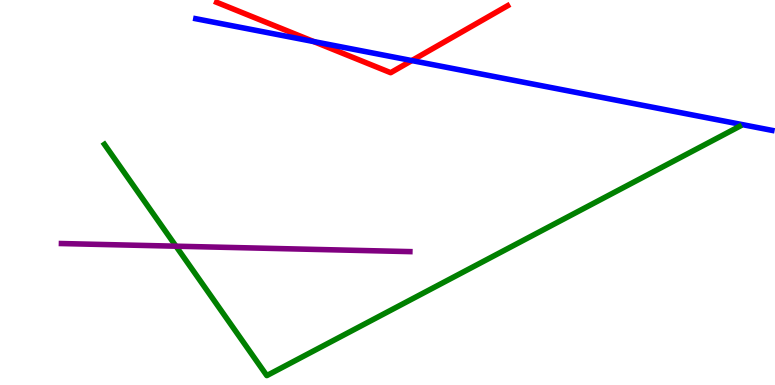[{'lines': ['blue', 'red'], 'intersections': [{'x': 4.05, 'y': 8.92}, {'x': 5.31, 'y': 8.43}]}, {'lines': ['green', 'red'], 'intersections': []}, {'lines': ['purple', 'red'], 'intersections': []}, {'lines': ['blue', 'green'], 'intersections': []}, {'lines': ['blue', 'purple'], 'intersections': []}, {'lines': ['green', 'purple'], 'intersections': [{'x': 2.27, 'y': 3.61}]}]